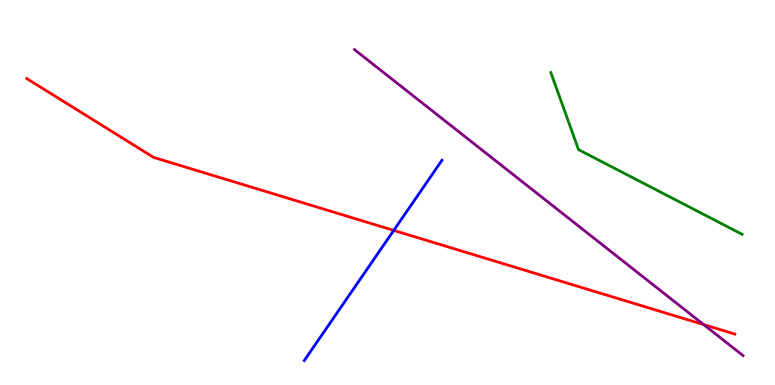[{'lines': ['blue', 'red'], 'intersections': [{'x': 5.08, 'y': 4.02}]}, {'lines': ['green', 'red'], 'intersections': []}, {'lines': ['purple', 'red'], 'intersections': [{'x': 9.08, 'y': 1.57}]}, {'lines': ['blue', 'green'], 'intersections': []}, {'lines': ['blue', 'purple'], 'intersections': []}, {'lines': ['green', 'purple'], 'intersections': []}]